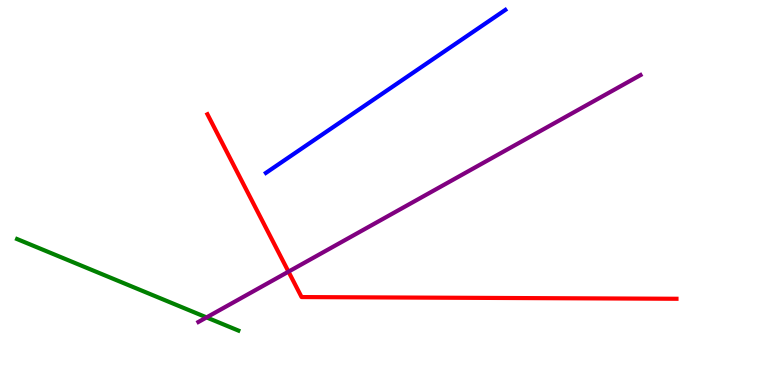[{'lines': ['blue', 'red'], 'intersections': []}, {'lines': ['green', 'red'], 'intersections': []}, {'lines': ['purple', 'red'], 'intersections': [{'x': 3.72, 'y': 2.94}]}, {'lines': ['blue', 'green'], 'intersections': []}, {'lines': ['blue', 'purple'], 'intersections': []}, {'lines': ['green', 'purple'], 'intersections': [{'x': 2.67, 'y': 1.76}]}]